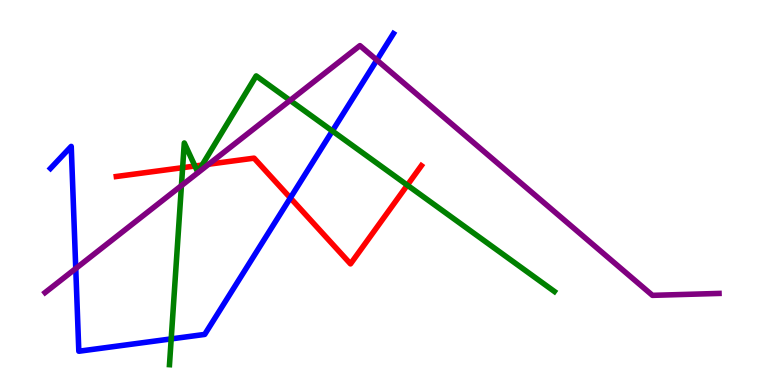[{'lines': ['blue', 'red'], 'intersections': [{'x': 3.75, 'y': 4.86}]}, {'lines': ['green', 'red'], 'intersections': [{'x': 2.36, 'y': 5.64}, {'x': 2.52, 'y': 5.69}, {'x': 2.61, 'y': 5.71}, {'x': 5.26, 'y': 5.19}]}, {'lines': ['purple', 'red'], 'intersections': [{'x': 2.69, 'y': 5.74}]}, {'lines': ['blue', 'green'], 'intersections': [{'x': 2.21, 'y': 1.2}, {'x': 4.29, 'y': 6.6}]}, {'lines': ['blue', 'purple'], 'intersections': [{'x': 0.977, 'y': 3.03}, {'x': 4.86, 'y': 8.44}]}, {'lines': ['green', 'purple'], 'intersections': [{'x': 2.34, 'y': 5.18}, {'x': 3.74, 'y': 7.39}]}]